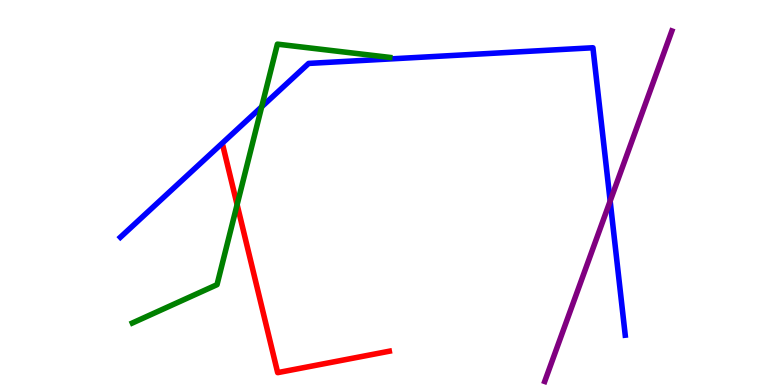[{'lines': ['blue', 'red'], 'intersections': []}, {'lines': ['green', 'red'], 'intersections': [{'x': 3.06, 'y': 4.68}]}, {'lines': ['purple', 'red'], 'intersections': []}, {'lines': ['blue', 'green'], 'intersections': [{'x': 3.38, 'y': 7.23}]}, {'lines': ['blue', 'purple'], 'intersections': [{'x': 7.87, 'y': 4.78}]}, {'lines': ['green', 'purple'], 'intersections': []}]